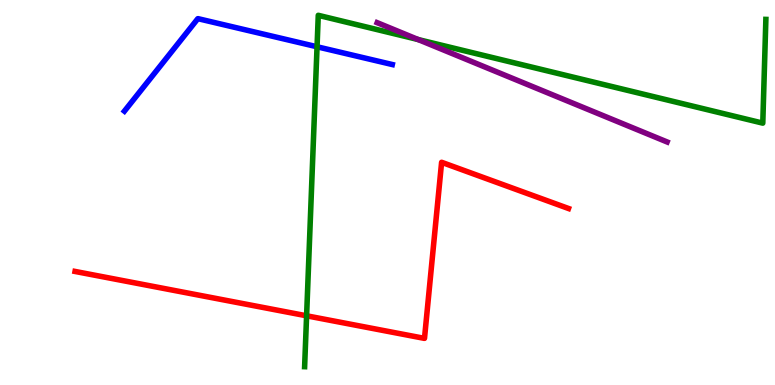[{'lines': ['blue', 'red'], 'intersections': []}, {'lines': ['green', 'red'], 'intersections': [{'x': 3.96, 'y': 1.8}]}, {'lines': ['purple', 'red'], 'intersections': []}, {'lines': ['blue', 'green'], 'intersections': [{'x': 4.09, 'y': 8.79}]}, {'lines': ['blue', 'purple'], 'intersections': []}, {'lines': ['green', 'purple'], 'intersections': [{'x': 5.4, 'y': 8.97}]}]